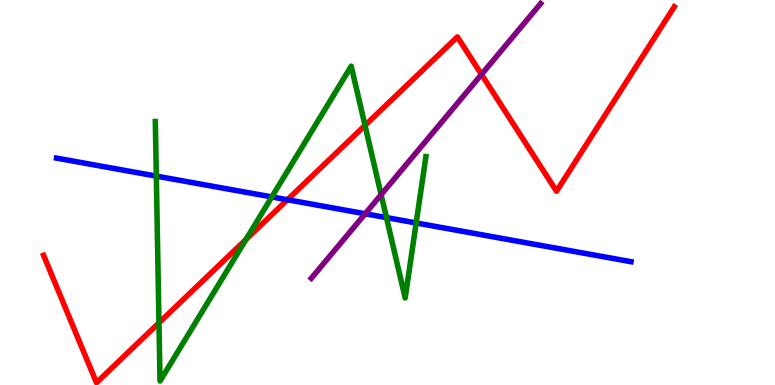[{'lines': ['blue', 'red'], 'intersections': [{'x': 3.71, 'y': 4.81}]}, {'lines': ['green', 'red'], 'intersections': [{'x': 2.05, 'y': 1.61}, {'x': 3.17, 'y': 3.78}, {'x': 4.71, 'y': 6.74}]}, {'lines': ['purple', 'red'], 'intersections': [{'x': 6.21, 'y': 8.07}]}, {'lines': ['blue', 'green'], 'intersections': [{'x': 2.02, 'y': 5.43}, {'x': 3.51, 'y': 4.88}, {'x': 4.99, 'y': 4.35}, {'x': 5.37, 'y': 4.21}]}, {'lines': ['blue', 'purple'], 'intersections': [{'x': 4.71, 'y': 4.45}]}, {'lines': ['green', 'purple'], 'intersections': [{'x': 4.92, 'y': 4.94}]}]